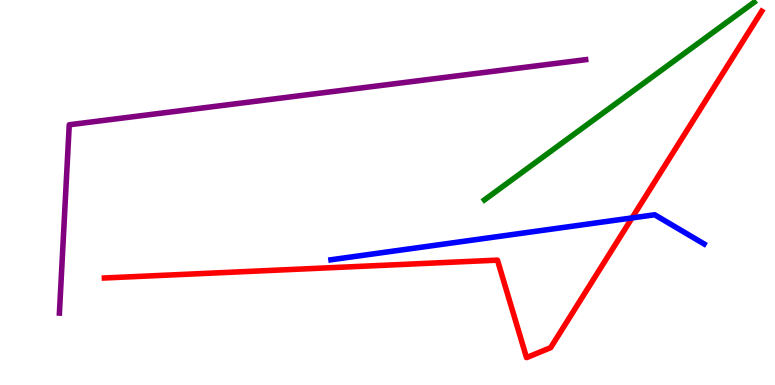[{'lines': ['blue', 'red'], 'intersections': [{'x': 8.16, 'y': 4.34}]}, {'lines': ['green', 'red'], 'intersections': []}, {'lines': ['purple', 'red'], 'intersections': []}, {'lines': ['blue', 'green'], 'intersections': []}, {'lines': ['blue', 'purple'], 'intersections': []}, {'lines': ['green', 'purple'], 'intersections': []}]